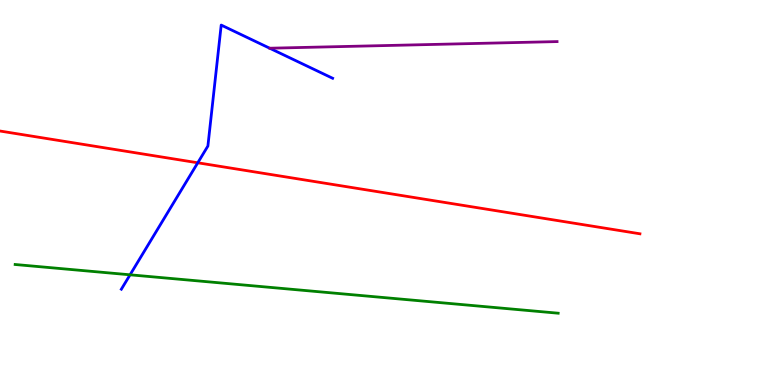[{'lines': ['blue', 'red'], 'intersections': [{'x': 2.55, 'y': 5.77}]}, {'lines': ['green', 'red'], 'intersections': []}, {'lines': ['purple', 'red'], 'intersections': []}, {'lines': ['blue', 'green'], 'intersections': [{'x': 1.68, 'y': 2.86}]}, {'lines': ['blue', 'purple'], 'intersections': []}, {'lines': ['green', 'purple'], 'intersections': []}]